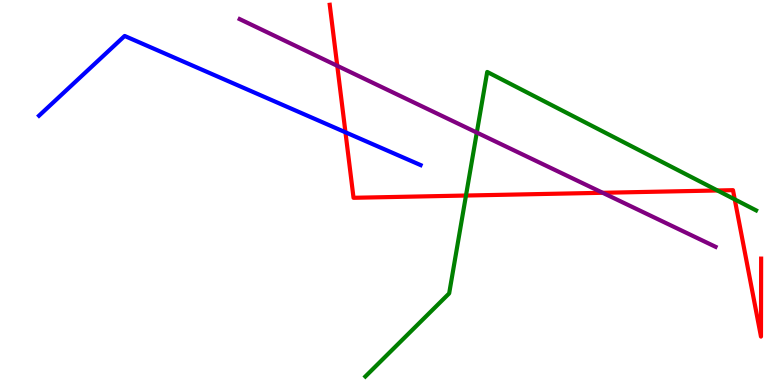[{'lines': ['blue', 'red'], 'intersections': [{'x': 4.46, 'y': 6.56}]}, {'lines': ['green', 'red'], 'intersections': [{'x': 6.01, 'y': 4.92}, {'x': 9.26, 'y': 5.05}, {'x': 9.48, 'y': 4.82}]}, {'lines': ['purple', 'red'], 'intersections': [{'x': 4.35, 'y': 8.29}, {'x': 7.78, 'y': 4.99}]}, {'lines': ['blue', 'green'], 'intersections': []}, {'lines': ['blue', 'purple'], 'intersections': []}, {'lines': ['green', 'purple'], 'intersections': [{'x': 6.15, 'y': 6.56}]}]